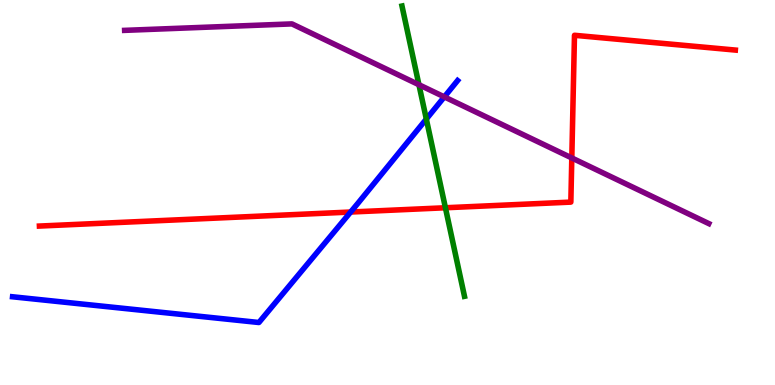[{'lines': ['blue', 'red'], 'intersections': [{'x': 4.52, 'y': 4.49}]}, {'lines': ['green', 'red'], 'intersections': [{'x': 5.75, 'y': 4.6}]}, {'lines': ['purple', 'red'], 'intersections': [{'x': 7.38, 'y': 5.9}]}, {'lines': ['blue', 'green'], 'intersections': [{'x': 5.5, 'y': 6.91}]}, {'lines': ['blue', 'purple'], 'intersections': [{'x': 5.73, 'y': 7.48}]}, {'lines': ['green', 'purple'], 'intersections': [{'x': 5.41, 'y': 7.8}]}]